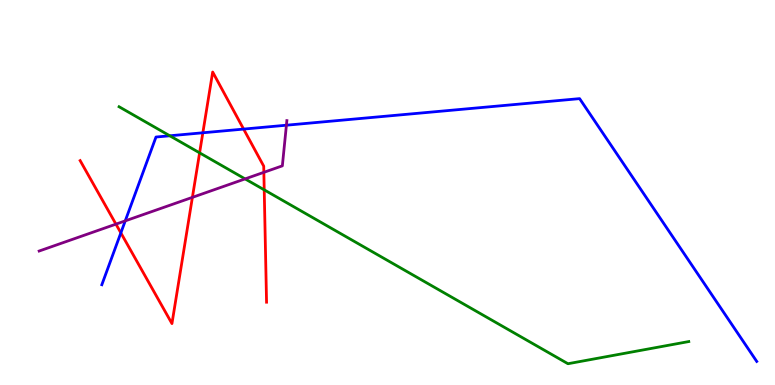[{'lines': ['blue', 'red'], 'intersections': [{'x': 1.56, 'y': 3.95}, {'x': 2.62, 'y': 6.55}, {'x': 3.14, 'y': 6.65}]}, {'lines': ['green', 'red'], 'intersections': [{'x': 2.58, 'y': 6.03}, {'x': 3.41, 'y': 5.07}]}, {'lines': ['purple', 'red'], 'intersections': [{'x': 1.5, 'y': 4.18}, {'x': 2.48, 'y': 4.87}, {'x': 3.4, 'y': 5.52}]}, {'lines': ['blue', 'green'], 'intersections': [{'x': 2.19, 'y': 6.47}]}, {'lines': ['blue', 'purple'], 'intersections': [{'x': 1.62, 'y': 4.26}, {'x': 3.7, 'y': 6.75}]}, {'lines': ['green', 'purple'], 'intersections': [{'x': 3.16, 'y': 5.35}]}]